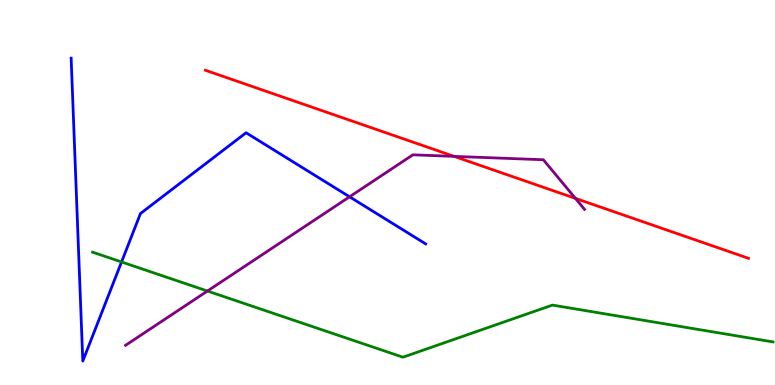[{'lines': ['blue', 'red'], 'intersections': []}, {'lines': ['green', 'red'], 'intersections': []}, {'lines': ['purple', 'red'], 'intersections': [{'x': 5.86, 'y': 5.94}, {'x': 7.42, 'y': 4.85}]}, {'lines': ['blue', 'green'], 'intersections': [{'x': 1.57, 'y': 3.2}]}, {'lines': ['blue', 'purple'], 'intersections': [{'x': 4.51, 'y': 4.89}]}, {'lines': ['green', 'purple'], 'intersections': [{'x': 2.68, 'y': 2.44}]}]